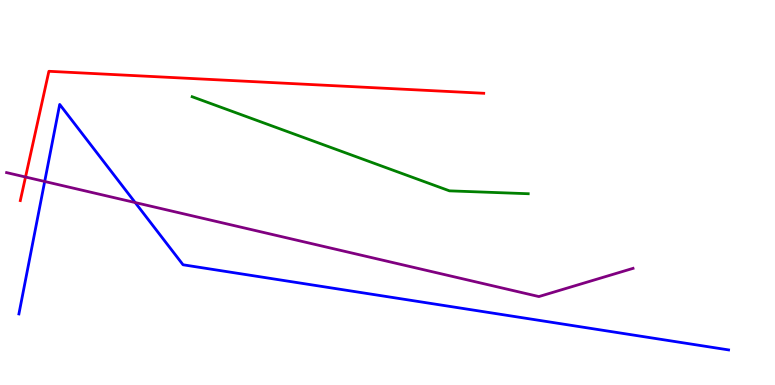[{'lines': ['blue', 'red'], 'intersections': []}, {'lines': ['green', 'red'], 'intersections': []}, {'lines': ['purple', 'red'], 'intersections': [{'x': 0.329, 'y': 5.4}]}, {'lines': ['blue', 'green'], 'intersections': []}, {'lines': ['blue', 'purple'], 'intersections': [{'x': 0.577, 'y': 5.29}, {'x': 1.74, 'y': 4.74}]}, {'lines': ['green', 'purple'], 'intersections': []}]